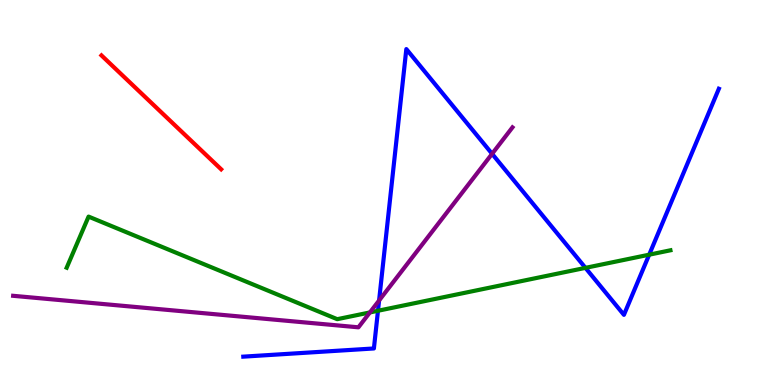[{'lines': ['blue', 'red'], 'intersections': []}, {'lines': ['green', 'red'], 'intersections': []}, {'lines': ['purple', 'red'], 'intersections': []}, {'lines': ['blue', 'green'], 'intersections': [{'x': 4.88, 'y': 1.93}, {'x': 7.55, 'y': 3.04}, {'x': 8.38, 'y': 3.38}]}, {'lines': ['blue', 'purple'], 'intersections': [{'x': 4.89, 'y': 2.2}, {'x': 6.35, 'y': 6.0}]}, {'lines': ['green', 'purple'], 'intersections': [{'x': 4.77, 'y': 1.88}]}]